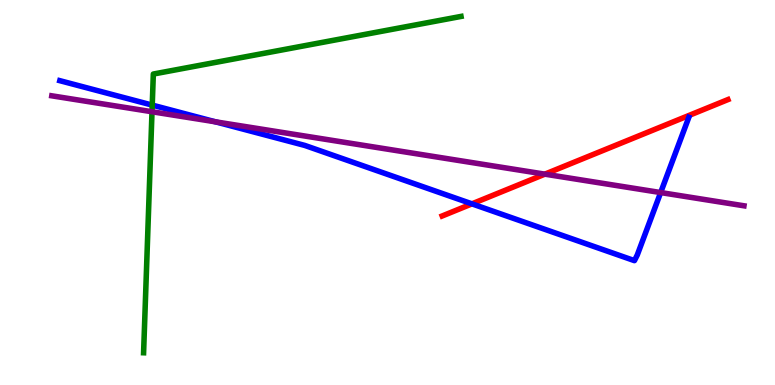[{'lines': ['blue', 'red'], 'intersections': [{'x': 6.09, 'y': 4.71}]}, {'lines': ['green', 'red'], 'intersections': []}, {'lines': ['purple', 'red'], 'intersections': [{'x': 7.03, 'y': 5.48}]}, {'lines': ['blue', 'green'], 'intersections': [{'x': 1.96, 'y': 7.27}]}, {'lines': ['blue', 'purple'], 'intersections': [{'x': 2.78, 'y': 6.84}, {'x': 8.52, 'y': 5.0}]}, {'lines': ['green', 'purple'], 'intersections': [{'x': 1.96, 'y': 7.1}]}]